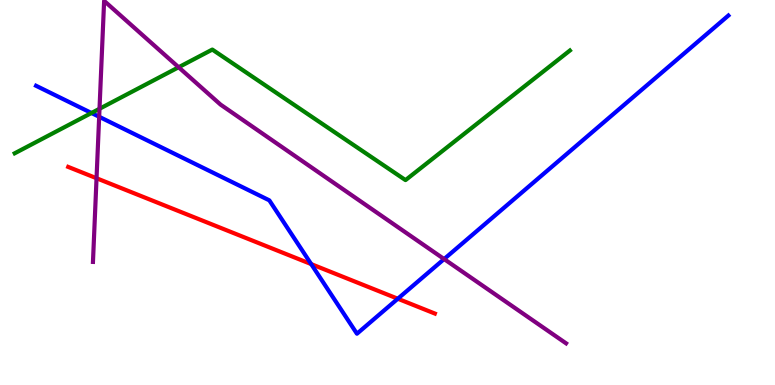[{'lines': ['blue', 'red'], 'intersections': [{'x': 4.02, 'y': 3.14}, {'x': 5.13, 'y': 2.24}]}, {'lines': ['green', 'red'], 'intersections': []}, {'lines': ['purple', 'red'], 'intersections': [{'x': 1.25, 'y': 5.37}]}, {'lines': ['blue', 'green'], 'intersections': [{'x': 1.18, 'y': 7.07}]}, {'lines': ['blue', 'purple'], 'intersections': [{'x': 1.28, 'y': 6.97}, {'x': 5.73, 'y': 3.27}]}, {'lines': ['green', 'purple'], 'intersections': [{'x': 1.28, 'y': 7.17}, {'x': 2.3, 'y': 8.25}]}]